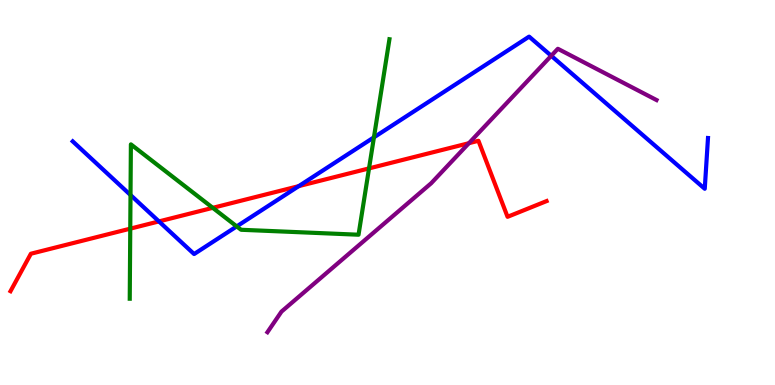[{'lines': ['blue', 'red'], 'intersections': [{'x': 2.05, 'y': 4.25}, {'x': 3.85, 'y': 5.17}]}, {'lines': ['green', 'red'], 'intersections': [{'x': 1.68, 'y': 4.06}, {'x': 2.75, 'y': 4.6}, {'x': 4.76, 'y': 5.63}]}, {'lines': ['purple', 'red'], 'intersections': [{'x': 6.05, 'y': 6.28}]}, {'lines': ['blue', 'green'], 'intersections': [{'x': 1.68, 'y': 4.93}, {'x': 3.05, 'y': 4.12}, {'x': 4.82, 'y': 6.43}]}, {'lines': ['blue', 'purple'], 'intersections': [{'x': 7.11, 'y': 8.55}]}, {'lines': ['green', 'purple'], 'intersections': []}]